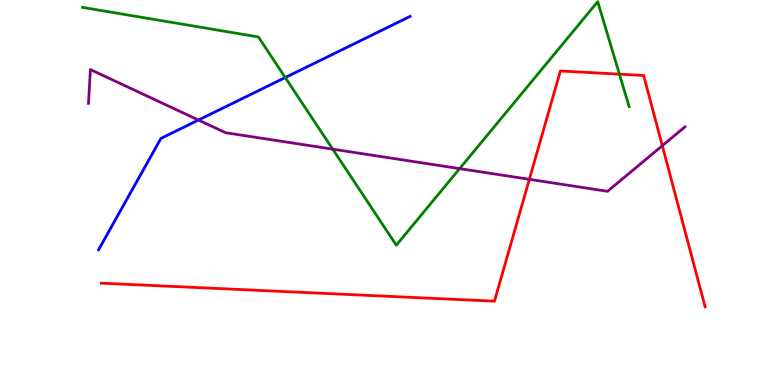[{'lines': ['blue', 'red'], 'intersections': []}, {'lines': ['green', 'red'], 'intersections': [{'x': 7.99, 'y': 8.07}]}, {'lines': ['purple', 'red'], 'intersections': [{'x': 6.83, 'y': 5.34}, {'x': 8.55, 'y': 6.22}]}, {'lines': ['blue', 'green'], 'intersections': [{'x': 3.68, 'y': 7.99}]}, {'lines': ['blue', 'purple'], 'intersections': [{'x': 2.56, 'y': 6.88}]}, {'lines': ['green', 'purple'], 'intersections': [{'x': 4.29, 'y': 6.13}, {'x': 5.93, 'y': 5.62}]}]